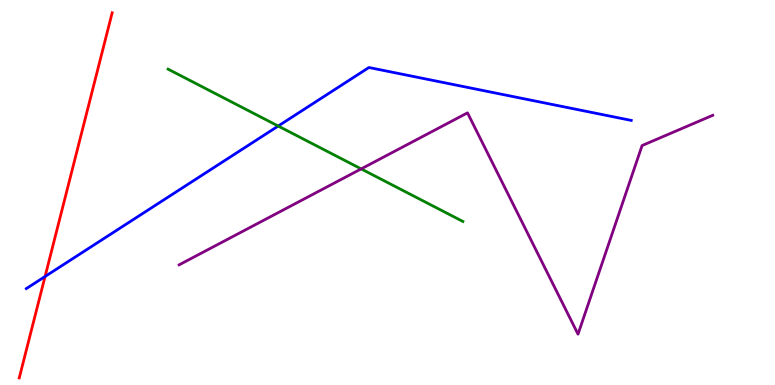[{'lines': ['blue', 'red'], 'intersections': [{'x': 0.581, 'y': 2.82}]}, {'lines': ['green', 'red'], 'intersections': []}, {'lines': ['purple', 'red'], 'intersections': []}, {'lines': ['blue', 'green'], 'intersections': [{'x': 3.59, 'y': 6.73}]}, {'lines': ['blue', 'purple'], 'intersections': []}, {'lines': ['green', 'purple'], 'intersections': [{'x': 4.66, 'y': 5.61}]}]